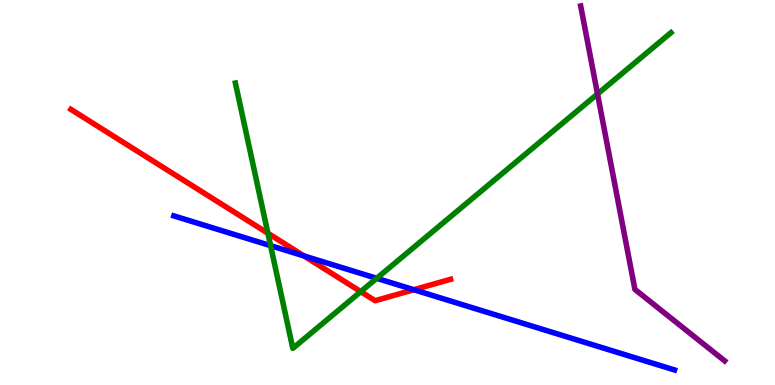[{'lines': ['blue', 'red'], 'intersections': [{'x': 3.92, 'y': 3.35}, {'x': 5.34, 'y': 2.47}]}, {'lines': ['green', 'red'], 'intersections': [{'x': 3.46, 'y': 3.94}, {'x': 4.65, 'y': 2.42}]}, {'lines': ['purple', 'red'], 'intersections': []}, {'lines': ['blue', 'green'], 'intersections': [{'x': 3.49, 'y': 3.62}, {'x': 4.86, 'y': 2.77}]}, {'lines': ['blue', 'purple'], 'intersections': []}, {'lines': ['green', 'purple'], 'intersections': [{'x': 7.71, 'y': 7.56}]}]